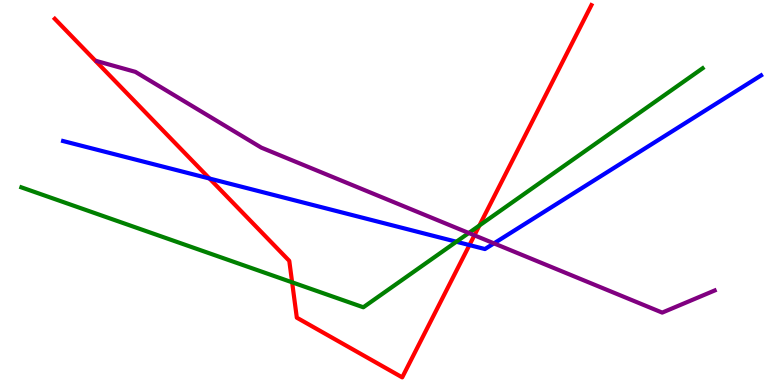[{'lines': ['blue', 'red'], 'intersections': [{'x': 2.7, 'y': 5.36}, {'x': 6.06, 'y': 3.63}]}, {'lines': ['green', 'red'], 'intersections': [{'x': 3.77, 'y': 2.67}, {'x': 6.19, 'y': 4.14}]}, {'lines': ['purple', 'red'], 'intersections': [{'x': 6.12, 'y': 3.89}]}, {'lines': ['blue', 'green'], 'intersections': [{'x': 5.89, 'y': 3.72}]}, {'lines': ['blue', 'purple'], 'intersections': [{'x': 6.37, 'y': 3.68}]}, {'lines': ['green', 'purple'], 'intersections': [{'x': 6.05, 'y': 3.95}]}]